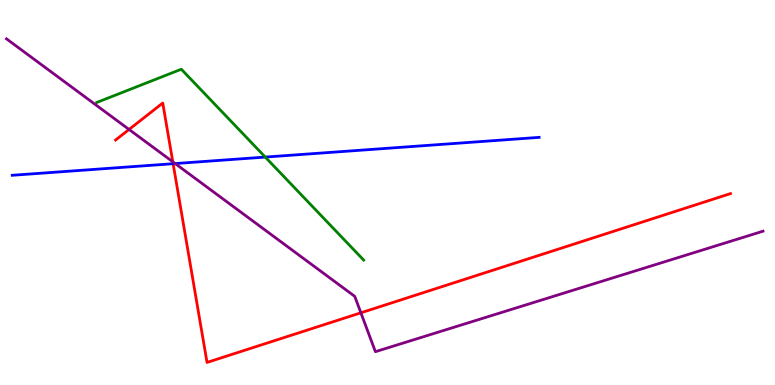[{'lines': ['blue', 'red'], 'intersections': [{'x': 2.23, 'y': 5.75}]}, {'lines': ['green', 'red'], 'intersections': []}, {'lines': ['purple', 'red'], 'intersections': [{'x': 1.67, 'y': 6.64}, {'x': 2.23, 'y': 5.8}, {'x': 4.66, 'y': 1.88}]}, {'lines': ['blue', 'green'], 'intersections': [{'x': 3.42, 'y': 5.92}]}, {'lines': ['blue', 'purple'], 'intersections': [{'x': 2.26, 'y': 5.75}]}, {'lines': ['green', 'purple'], 'intersections': []}]